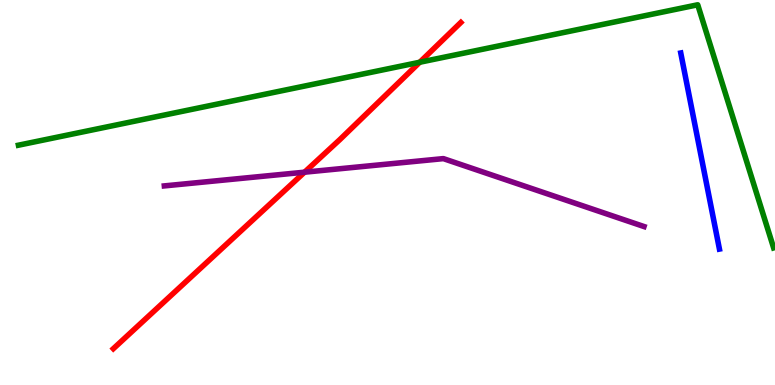[{'lines': ['blue', 'red'], 'intersections': []}, {'lines': ['green', 'red'], 'intersections': [{'x': 5.42, 'y': 8.38}]}, {'lines': ['purple', 'red'], 'intersections': [{'x': 3.93, 'y': 5.53}]}, {'lines': ['blue', 'green'], 'intersections': []}, {'lines': ['blue', 'purple'], 'intersections': []}, {'lines': ['green', 'purple'], 'intersections': []}]